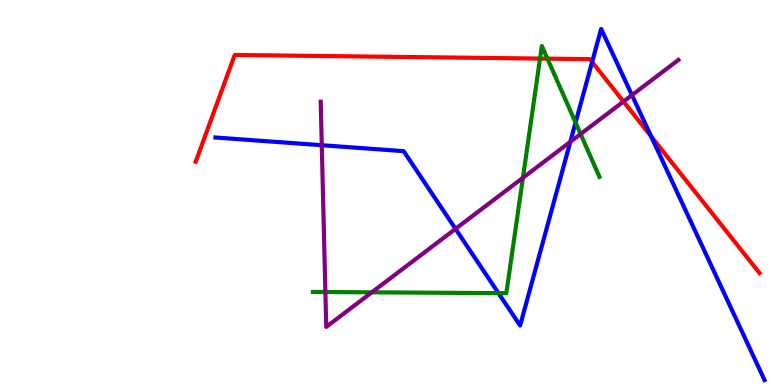[{'lines': ['blue', 'red'], 'intersections': [{'x': 7.64, 'y': 8.39}, {'x': 8.4, 'y': 6.46}]}, {'lines': ['green', 'red'], 'intersections': [{'x': 6.97, 'y': 8.48}, {'x': 7.06, 'y': 8.48}]}, {'lines': ['purple', 'red'], 'intersections': [{'x': 8.05, 'y': 7.36}]}, {'lines': ['blue', 'green'], 'intersections': [{'x': 6.43, 'y': 2.39}, {'x': 7.43, 'y': 6.82}]}, {'lines': ['blue', 'purple'], 'intersections': [{'x': 4.15, 'y': 6.23}, {'x': 5.88, 'y': 4.06}, {'x': 7.36, 'y': 6.31}, {'x': 8.15, 'y': 7.53}]}, {'lines': ['green', 'purple'], 'intersections': [{'x': 4.2, 'y': 2.42}, {'x': 4.8, 'y': 2.41}, {'x': 6.75, 'y': 5.38}, {'x': 7.49, 'y': 6.52}]}]